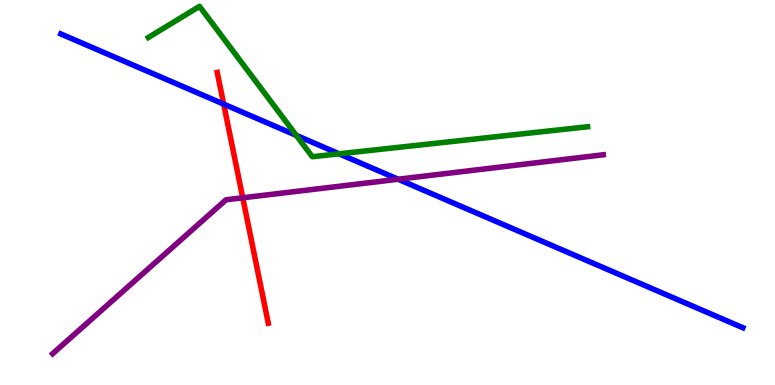[{'lines': ['blue', 'red'], 'intersections': [{'x': 2.89, 'y': 7.3}]}, {'lines': ['green', 'red'], 'intersections': []}, {'lines': ['purple', 'red'], 'intersections': [{'x': 3.13, 'y': 4.86}]}, {'lines': ['blue', 'green'], 'intersections': [{'x': 3.82, 'y': 6.48}, {'x': 4.38, 'y': 6.01}]}, {'lines': ['blue', 'purple'], 'intersections': [{'x': 5.14, 'y': 5.34}]}, {'lines': ['green', 'purple'], 'intersections': []}]